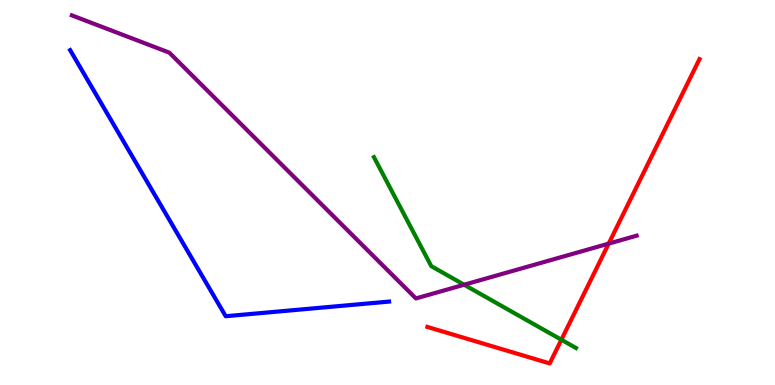[{'lines': ['blue', 'red'], 'intersections': []}, {'lines': ['green', 'red'], 'intersections': [{'x': 7.24, 'y': 1.18}]}, {'lines': ['purple', 'red'], 'intersections': [{'x': 7.85, 'y': 3.67}]}, {'lines': ['blue', 'green'], 'intersections': []}, {'lines': ['blue', 'purple'], 'intersections': []}, {'lines': ['green', 'purple'], 'intersections': [{'x': 5.99, 'y': 2.6}]}]